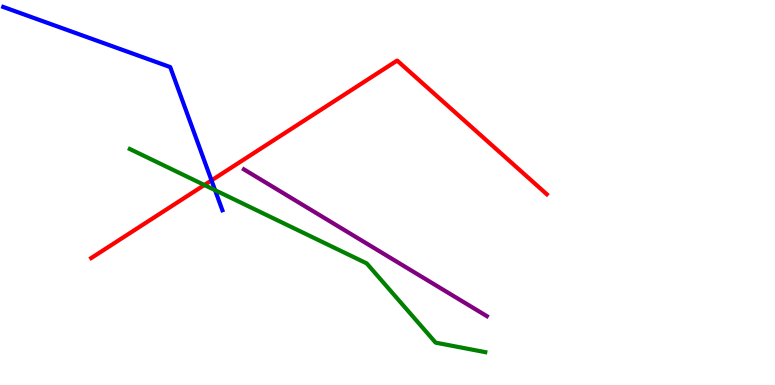[{'lines': ['blue', 'red'], 'intersections': [{'x': 2.73, 'y': 5.31}]}, {'lines': ['green', 'red'], 'intersections': [{'x': 2.64, 'y': 5.19}]}, {'lines': ['purple', 'red'], 'intersections': []}, {'lines': ['blue', 'green'], 'intersections': [{'x': 2.78, 'y': 5.06}]}, {'lines': ['blue', 'purple'], 'intersections': []}, {'lines': ['green', 'purple'], 'intersections': []}]